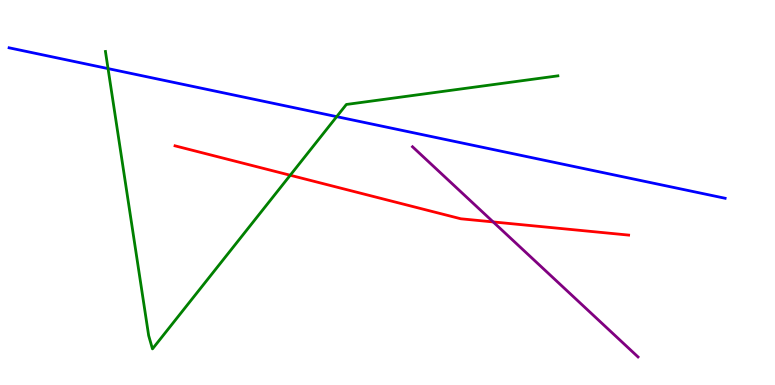[{'lines': ['blue', 'red'], 'intersections': []}, {'lines': ['green', 'red'], 'intersections': [{'x': 3.74, 'y': 5.45}]}, {'lines': ['purple', 'red'], 'intersections': [{'x': 6.36, 'y': 4.24}]}, {'lines': ['blue', 'green'], 'intersections': [{'x': 1.39, 'y': 8.22}, {'x': 4.34, 'y': 6.97}]}, {'lines': ['blue', 'purple'], 'intersections': []}, {'lines': ['green', 'purple'], 'intersections': []}]